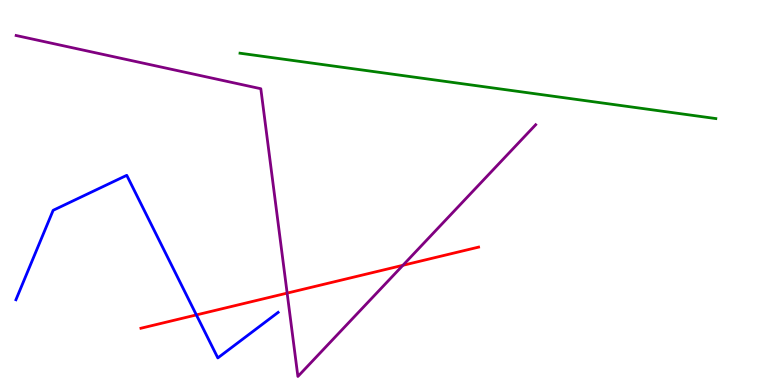[{'lines': ['blue', 'red'], 'intersections': [{'x': 2.53, 'y': 1.82}]}, {'lines': ['green', 'red'], 'intersections': []}, {'lines': ['purple', 'red'], 'intersections': [{'x': 3.71, 'y': 2.39}, {'x': 5.2, 'y': 3.11}]}, {'lines': ['blue', 'green'], 'intersections': []}, {'lines': ['blue', 'purple'], 'intersections': []}, {'lines': ['green', 'purple'], 'intersections': []}]